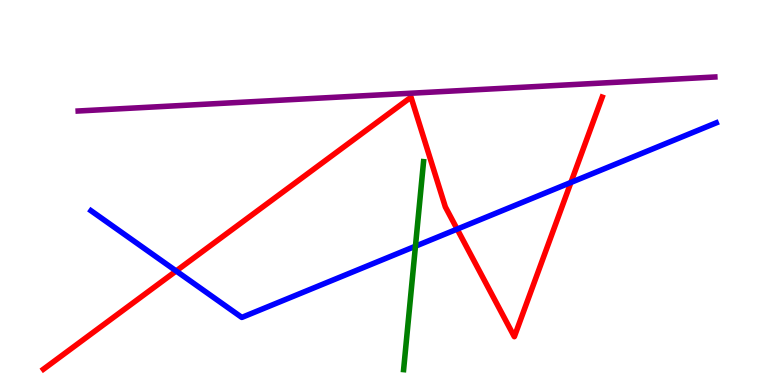[{'lines': ['blue', 'red'], 'intersections': [{'x': 2.27, 'y': 2.96}, {'x': 5.9, 'y': 4.05}, {'x': 7.37, 'y': 5.26}]}, {'lines': ['green', 'red'], 'intersections': []}, {'lines': ['purple', 'red'], 'intersections': []}, {'lines': ['blue', 'green'], 'intersections': [{'x': 5.36, 'y': 3.6}]}, {'lines': ['blue', 'purple'], 'intersections': []}, {'lines': ['green', 'purple'], 'intersections': []}]